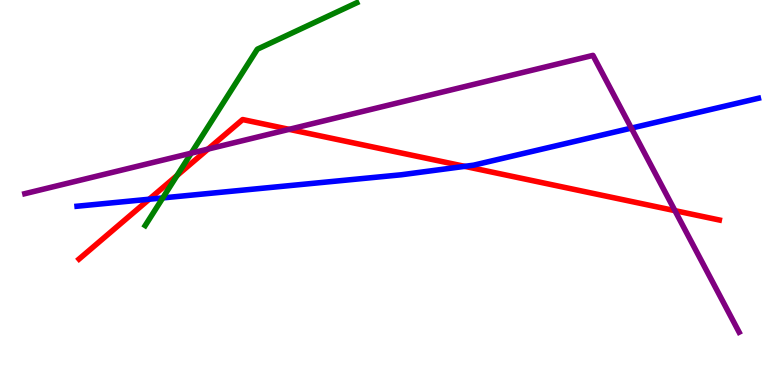[{'lines': ['blue', 'red'], 'intersections': [{'x': 1.93, 'y': 4.83}, {'x': 6.0, 'y': 5.68}]}, {'lines': ['green', 'red'], 'intersections': [{'x': 2.28, 'y': 5.44}]}, {'lines': ['purple', 'red'], 'intersections': [{'x': 2.68, 'y': 6.13}, {'x': 3.73, 'y': 6.64}, {'x': 8.71, 'y': 4.53}]}, {'lines': ['blue', 'green'], 'intersections': [{'x': 2.1, 'y': 4.86}]}, {'lines': ['blue', 'purple'], 'intersections': [{'x': 8.15, 'y': 6.67}]}, {'lines': ['green', 'purple'], 'intersections': [{'x': 2.47, 'y': 6.02}]}]